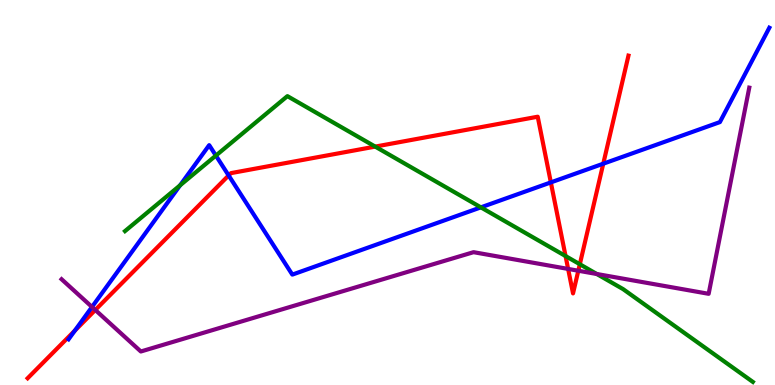[{'lines': ['blue', 'red'], 'intersections': [{'x': 0.966, 'y': 1.41}, {'x': 2.95, 'y': 5.44}, {'x': 7.11, 'y': 5.26}, {'x': 7.78, 'y': 5.75}]}, {'lines': ['green', 'red'], 'intersections': [{'x': 4.84, 'y': 6.19}, {'x': 7.3, 'y': 3.35}, {'x': 7.48, 'y': 3.14}]}, {'lines': ['purple', 'red'], 'intersections': [{'x': 1.23, 'y': 1.95}, {'x': 7.33, 'y': 3.01}, {'x': 7.46, 'y': 2.97}]}, {'lines': ['blue', 'green'], 'intersections': [{'x': 2.32, 'y': 5.19}, {'x': 2.79, 'y': 5.96}, {'x': 6.2, 'y': 4.61}]}, {'lines': ['blue', 'purple'], 'intersections': [{'x': 1.19, 'y': 2.03}]}, {'lines': ['green', 'purple'], 'intersections': [{'x': 7.7, 'y': 2.88}]}]